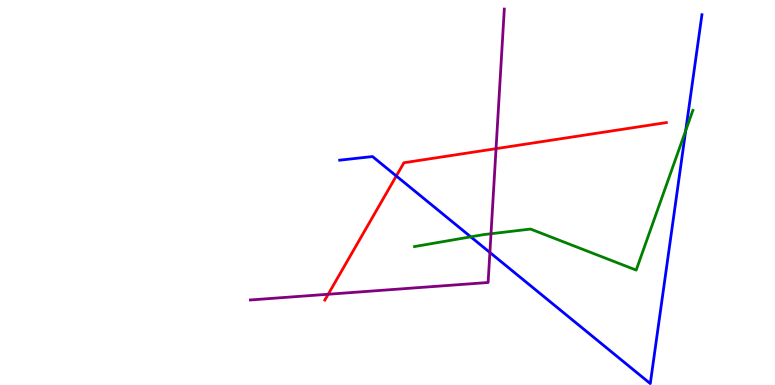[{'lines': ['blue', 'red'], 'intersections': [{'x': 5.11, 'y': 5.43}]}, {'lines': ['green', 'red'], 'intersections': []}, {'lines': ['purple', 'red'], 'intersections': [{'x': 4.23, 'y': 2.36}, {'x': 6.4, 'y': 6.14}]}, {'lines': ['blue', 'green'], 'intersections': [{'x': 6.07, 'y': 3.85}, {'x': 8.85, 'y': 6.61}]}, {'lines': ['blue', 'purple'], 'intersections': [{'x': 6.32, 'y': 3.44}]}, {'lines': ['green', 'purple'], 'intersections': [{'x': 6.34, 'y': 3.93}]}]